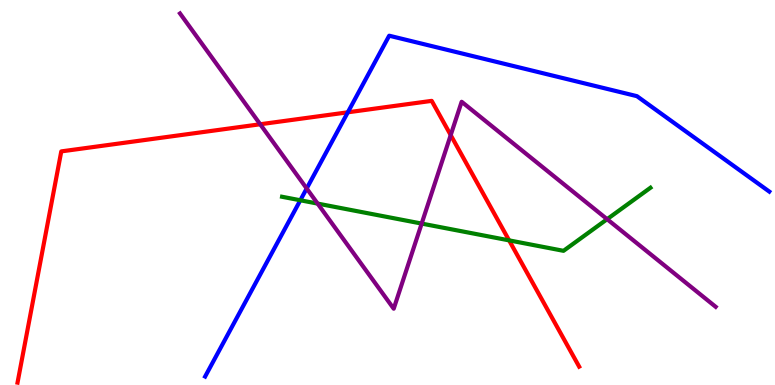[{'lines': ['blue', 'red'], 'intersections': [{'x': 4.49, 'y': 7.08}]}, {'lines': ['green', 'red'], 'intersections': [{'x': 6.57, 'y': 3.76}]}, {'lines': ['purple', 'red'], 'intersections': [{'x': 3.36, 'y': 6.77}, {'x': 5.82, 'y': 6.49}]}, {'lines': ['blue', 'green'], 'intersections': [{'x': 3.88, 'y': 4.8}]}, {'lines': ['blue', 'purple'], 'intersections': [{'x': 3.96, 'y': 5.1}]}, {'lines': ['green', 'purple'], 'intersections': [{'x': 4.1, 'y': 4.71}, {'x': 5.44, 'y': 4.19}, {'x': 7.83, 'y': 4.31}]}]